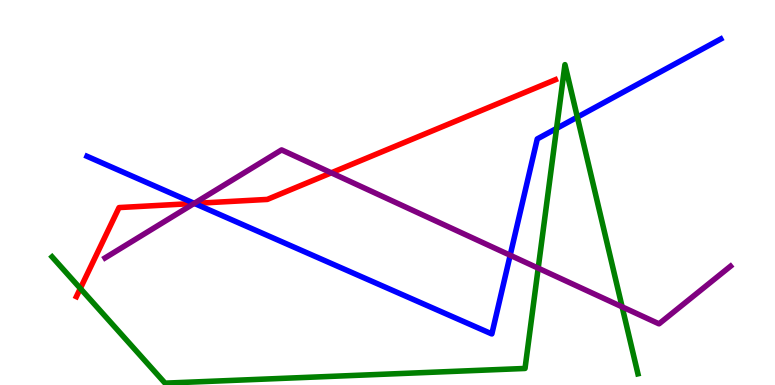[{'lines': ['blue', 'red'], 'intersections': [{'x': 2.51, 'y': 4.72}]}, {'lines': ['green', 'red'], 'intersections': [{'x': 1.04, 'y': 2.51}]}, {'lines': ['purple', 'red'], 'intersections': [{'x': 2.5, 'y': 4.72}, {'x': 4.27, 'y': 5.51}]}, {'lines': ['blue', 'green'], 'intersections': [{'x': 7.18, 'y': 6.66}, {'x': 7.45, 'y': 6.96}]}, {'lines': ['blue', 'purple'], 'intersections': [{'x': 2.51, 'y': 4.72}, {'x': 6.58, 'y': 3.37}]}, {'lines': ['green', 'purple'], 'intersections': [{'x': 6.94, 'y': 3.03}, {'x': 8.03, 'y': 2.03}]}]